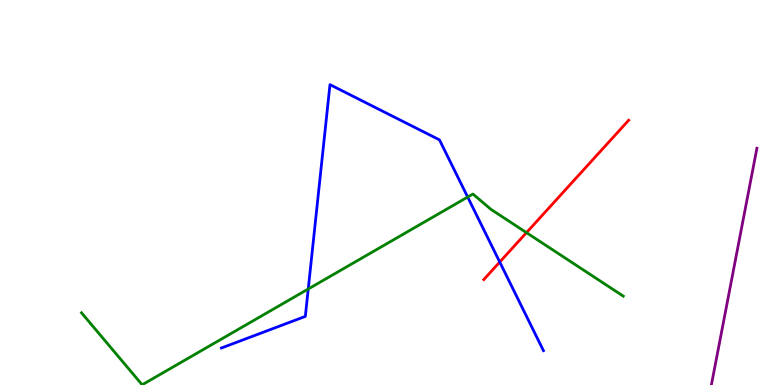[{'lines': ['blue', 'red'], 'intersections': [{'x': 6.45, 'y': 3.19}]}, {'lines': ['green', 'red'], 'intersections': [{'x': 6.79, 'y': 3.96}]}, {'lines': ['purple', 'red'], 'intersections': []}, {'lines': ['blue', 'green'], 'intersections': [{'x': 3.98, 'y': 2.49}, {'x': 6.03, 'y': 4.88}]}, {'lines': ['blue', 'purple'], 'intersections': []}, {'lines': ['green', 'purple'], 'intersections': []}]